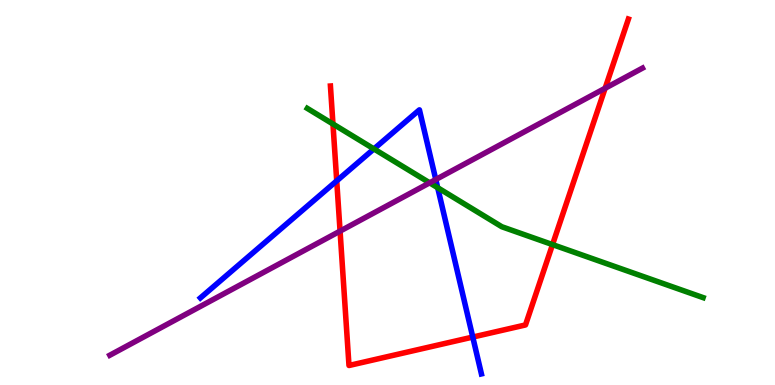[{'lines': ['blue', 'red'], 'intersections': [{'x': 4.34, 'y': 5.3}, {'x': 6.1, 'y': 1.25}]}, {'lines': ['green', 'red'], 'intersections': [{'x': 4.3, 'y': 6.78}, {'x': 7.13, 'y': 3.65}]}, {'lines': ['purple', 'red'], 'intersections': [{'x': 4.39, 'y': 4.0}, {'x': 7.81, 'y': 7.71}]}, {'lines': ['blue', 'green'], 'intersections': [{'x': 4.82, 'y': 6.13}, {'x': 5.65, 'y': 5.12}]}, {'lines': ['blue', 'purple'], 'intersections': [{'x': 5.62, 'y': 5.34}]}, {'lines': ['green', 'purple'], 'intersections': [{'x': 5.54, 'y': 5.25}]}]